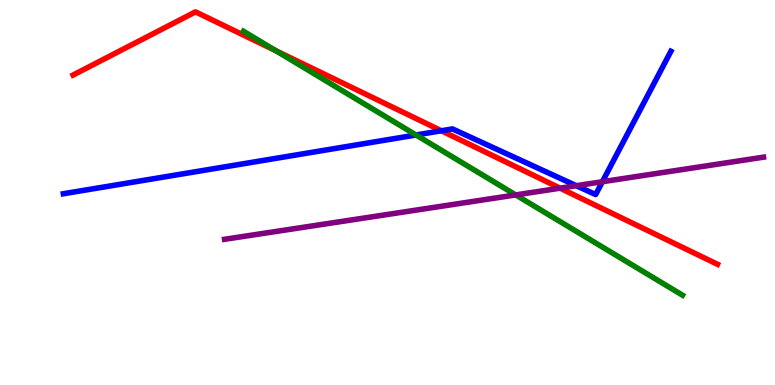[{'lines': ['blue', 'red'], 'intersections': [{'x': 5.7, 'y': 6.6}]}, {'lines': ['green', 'red'], 'intersections': [{'x': 3.56, 'y': 8.68}]}, {'lines': ['purple', 'red'], 'intersections': [{'x': 7.23, 'y': 5.11}]}, {'lines': ['blue', 'green'], 'intersections': [{'x': 5.37, 'y': 6.49}]}, {'lines': ['blue', 'purple'], 'intersections': [{'x': 7.44, 'y': 5.18}, {'x': 7.77, 'y': 5.28}]}, {'lines': ['green', 'purple'], 'intersections': [{'x': 6.65, 'y': 4.94}]}]